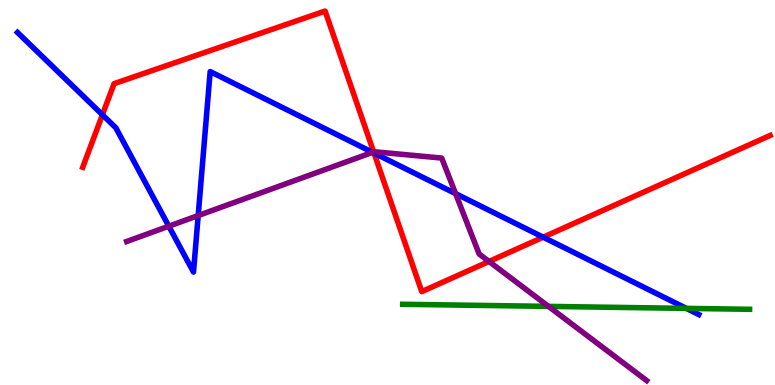[{'lines': ['blue', 'red'], 'intersections': [{'x': 1.32, 'y': 7.02}, {'x': 4.83, 'y': 6.02}, {'x': 7.01, 'y': 3.84}]}, {'lines': ['green', 'red'], 'intersections': []}, {'lines': ['purple', 'red'], 'intersections': [{'x': 4.82, 'y': 6.05}, {'x': 6.31, 'y': 3.21}]}, {'lines': ['blue', 'green'], 'intersections': [{'x': 8.86, 'y': 1.99}]}, {'lines': ['blue', 'purple'], 'intersections': [{'x': 2.18, 'y': 4.12}, {'x': 2.56, 'y': 4.4}, {'x': 4.81, 'y': 6.04}, {'x': 5.88, 'y': 4.97}]}, {'lines': ['green', 'purple'], 'intersections': [{'x': 7.08, 'y': 2.04}]}]